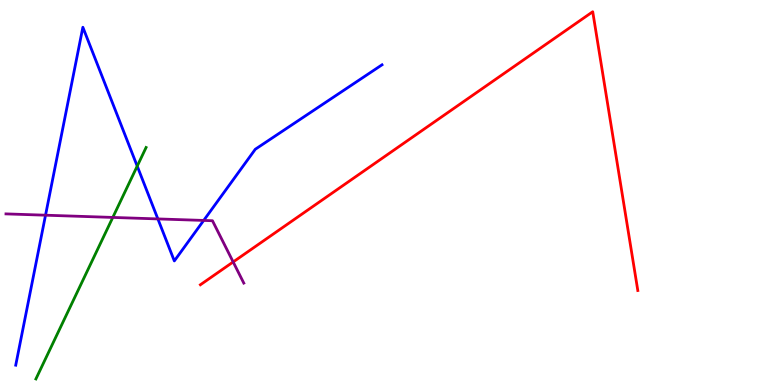[{'lines': ['blue', 'red'], 'intersections': []}, {'lines': ['green', 'red'], 'intersections': []}, {'lines': ['purple', 'red'], 'intersections': [{'x': 3.01, 'y': 3.2}]}, {'lines': ['blue', 'green'], 'intersections': [{'x': 1.77, 'y': 5.69}]}, {'lines': ['blue', 'purple'], 'intersections': [{'x': 0.588, 'y': 4.41}, {'x': 2.04, 'y': 4.31}, {'x': 2.63, 'y': 4.27}]}, {'lines': ['green', 'purple'], 'intersections': [{'x': 1.46, 'y': 4.35}]}]